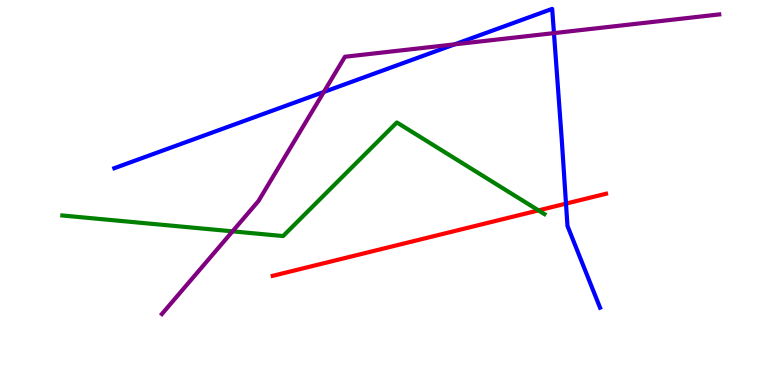[{'lines': ['blue', 'red'], 'intersections': [{'x': 7.3, 'y': 4.71}]}, {'lines': ['green', 'red'], 'intersections': [{'x': 6.95, 'y': 4.54}]}, {'lines': ['purple', 'red'], 'intersections': []}, {'lines': ['blue', 'green'], 'intersections': []}, {'lines': ['blue', 'purple'], 'intersections': [{'x': 4.18, 'y': 7.61}, {'x': 5.87, 'y': 8.85}, {'x': 7.15, 'y': 9.14}]}, {'lines': ['green', 'purple'], 'intersections': [{'x': 3.0, 'y': 3.99}]}]